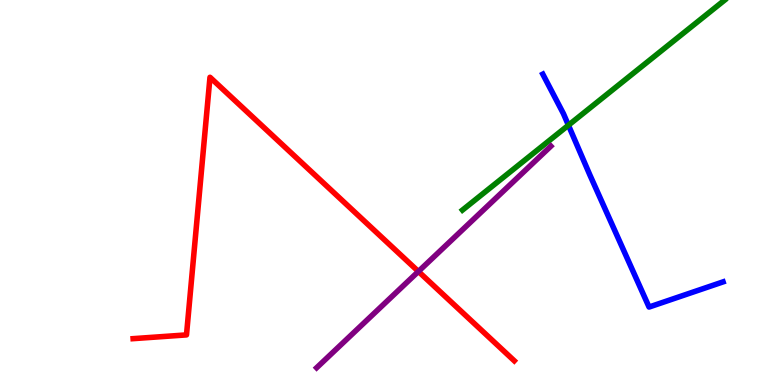[{'lines': ['blue', 'red'], 'intersections': []}, {'lines': ['green', 'red'], 'intersections': []}, {'lines': ['purple', 'red'], 'intersections': [{'x': 5.4, 'y': 2.95}]}, {'lines': ['blue', 'green'], 'intersections': [{'x': 7.33, 'y': 6.75}]}, {'lines': ['blue', 'purple'], 'intersections': []}, {'lines': ['green', 'purple'], 'intersections': []}]